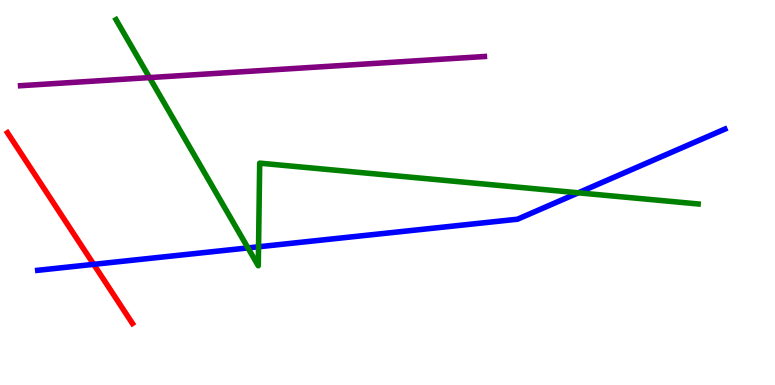[{'lines': ['blue', 'red'], 'intersections': [{'x': 1.21, 'y': 3.13}]}, {'lines': ['green', 'red'], 'intersections': []}, {'lines': ['purple', 'red'], 'intersections': []}, {'lines': ['blue', 'green'], 'intersections': [{'x': 3.2, 'y': 3.56}, {'x': 3.34, 'y': 3.59}, {'x': 7.46, 'y': 4.99}]}, {'lines': ['blue', 'purple'], 'intersections': []}, {'lines': ['green', 'purple'], 'intersections': [{'x': 1.93, 'y': 7.98}]}]